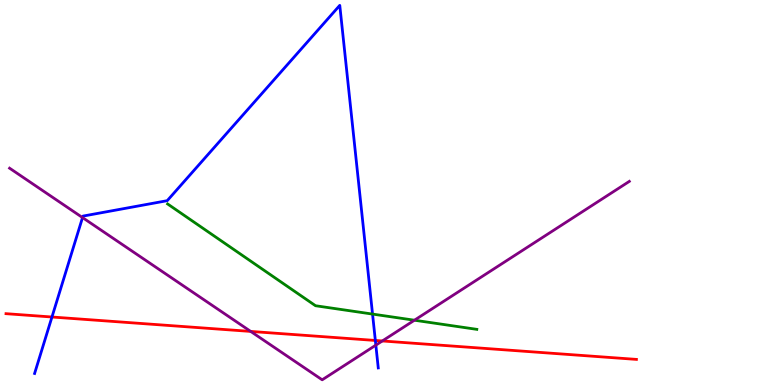[{'lines': ['blue', 'red'], 'intersections': [{'x': 0.67, 'y': 1.77}, {'x': 4.84, 'y': 1.16}]}, {'lines': ['green', 'red'], 'intersections': []}, {'lines': ['purple', 'red'], 'intersections': [{'x': 3.23, 'y': 1.39}, {'x': 4.93, 'y': 1.14}]}, {'lines': ['blue', 'green'], 'intersections': [{'x': 4.81, 'y': 1.84}]}, {'lines': ['blue', 'purple'], 'intersections': [{'x': 1.06, 'y': 4.35}, {'x': 4.85, 'y': 1.04}]}, {'lines': ['green', 'purple'], 'intersections': [{'x': 5.35, 'y': 1.68}]}]